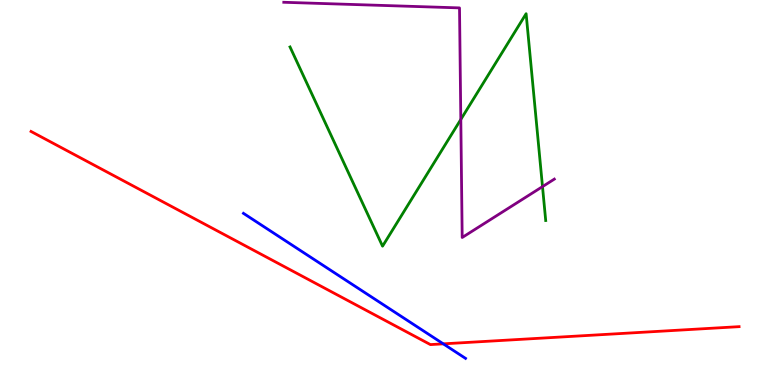[{'lines': ['blue', 'red'], 'intersections': [{'x': 5.72, 'y': 1.07}]}, {'lines': ['green', 'red'], 'intersections': []}, {'lines': ['purple', 'red'], 'intersections': []}, {'lines': ['blue', 'green'], 'intersections': []}, {'lines': ['blue', 'purple'], 'intersections': []}, {'lines': ['green', 'purple'], 'intersections': [{'x': 5.95, 'y': 6.9}, {'x': 7.0, 'y': 5.15}]}]